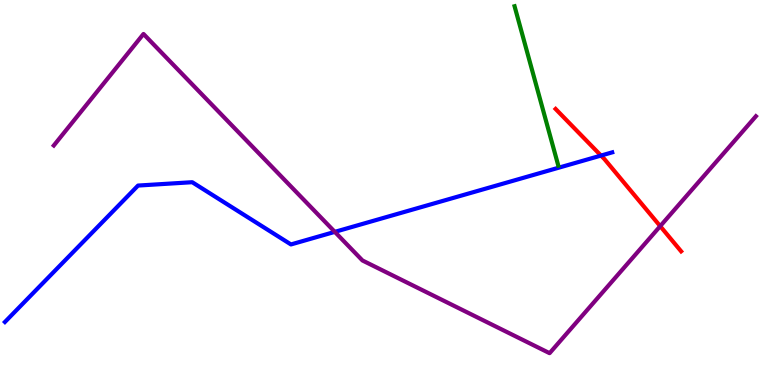[{'lines': ['blue', 'red'], 'intersections': [{'x': 7.75, 'y': 5.96}]}, {'lines': ['green', 'red'], 'intersections': []}, {'lines': ['purple', 'red'], 'intersections': [{'x': 8.52, 'y': 4.13}]}, {'lines': ['blue', 'green'], 'intersections': []}, {'lines': ['blue', 'purple'], 'intersections': [{'x': 4.32, 'y': 3.98}]}, {'lines': ['green', 'purple'], 'intersections': []}]